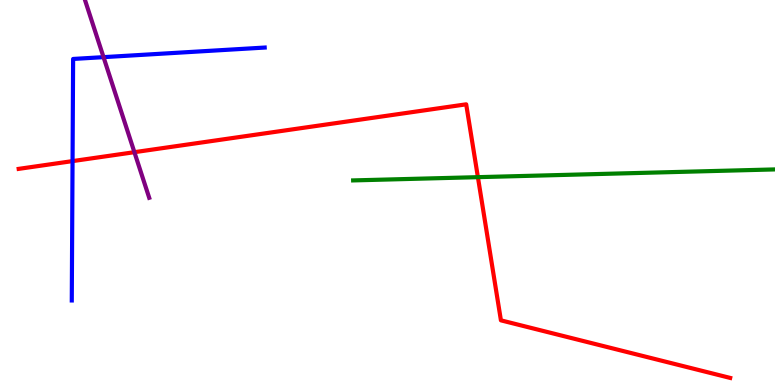[{'lines': ['blue', 'red'], 'intersections': [{'x': 0.936, 'y': 5.82}]}, {'lines': ['green', 'red'], 'intersections': [{'x': 6.17, 'y': 5.4}]}, {'lines': ['purple', 'red'], 'intersections': [{'x': 1.73, 'y': 6.05}]}, {'lines': ['blue', 'green'], 'intersections': []}, {'lines': ['blue', 'purple'], 'intersections': [{'x': 1.34, 'y': 8.52}]}, {'lines': ['green', 'purple'], 'intersections': []}]